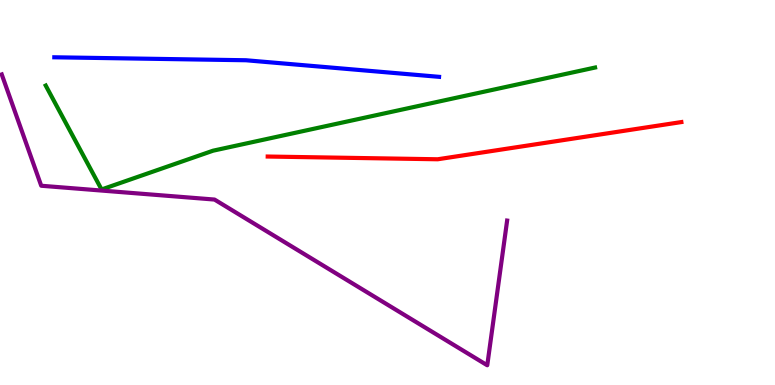[{'lines': ['blue', 'red'], 'intersections': []}, {'lines': ['green', 'red'], 'intersections': []}, {'lines': ['purple', 'red'], 'intersections': []}, {'lines': ['blue', 'green'], 'intersections': []}, {'lines': ['blue', 'purple'], 'intersections': []}, {'lines': ['green', 'purple'], 'intersections': []}]